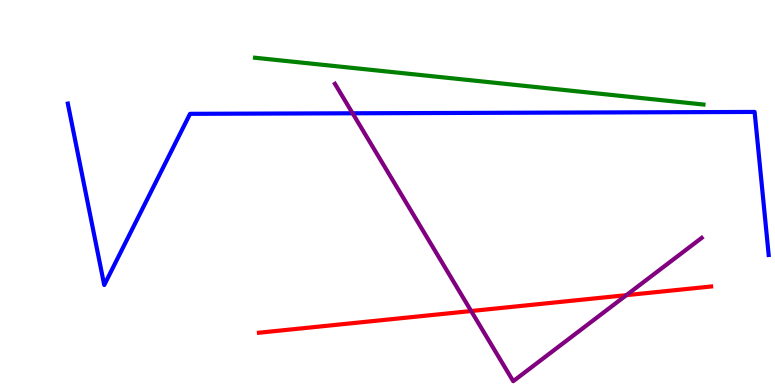[{'lines': ['blue', 'red'], 'intersections': []}, {'lines': ['green', 'red'], 'intersections': []}, {'lines': ['purple', 'red'], 'intersections': [{'x': 6.08, 'y': 1.92}, {'x': 8.08, 'y': 2.33}]}, {'lines': ['blue', 'green'], 'intersections': []}, {'lines': ['blue', 'purple'], 'intersections': [{'x': 4.55, 'y': 7.06}]}, {'lines': ['green', 'purple'], 'intersections': []}]